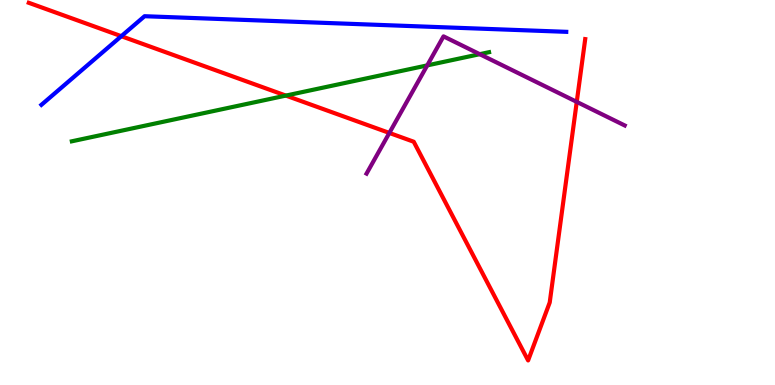[{'lines': ['blue', 'red'], 'intersections': [{'x': 1.57, 'y': 9.06}]}, {'lines': ['green', 'red'], 'intersections': [{'x': 3.69, 'y': 7.52}]}, {'lines': ['purple', 'red'], 'intersections': [{'x': 5.02, 'y': 6.55}, {'x': 7.44, 'y': 7.35}]}, {'lines': ['blue', 'green'], 'intersections': []}, {'lines': ['blue', 'purple'], 'intersections': []}, {'lines': ['green', 'purple'], 'intersections': [{'x': 5.51, 'y': 8.3}, {'x': 6.19, 'y': 8.59}]}]